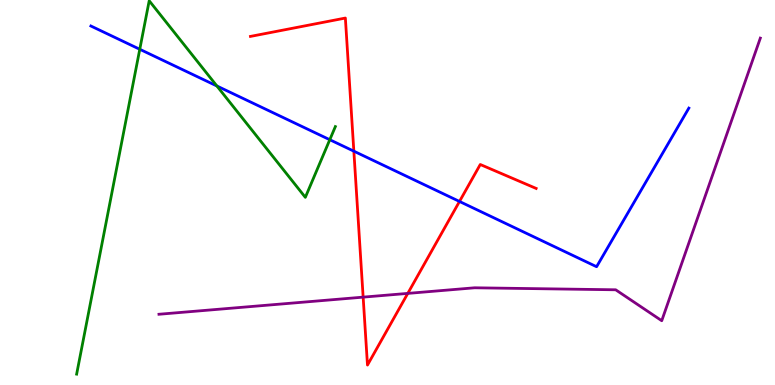[{'lines': ['blue', 'red'], 'intersections': [{'x': 4.57, 'y': 6.07}, {'x': 5.93, 'y': 4.77}]}, {'lines': ['green', 'red'], 'intersections': []}, {'lines': ['purple', 'red'], 'intersections': [{'x': 4.69, 'y': 2.28}, {'x': 5.26, 'y': 2.38}]}, {'lines': ['blue', 'green'], 'intersections': [{'x': 1.8, 'y': 8.72}, {'x': 2.8, 'y': 7.77}, {'x': 4.26, 'y': 6.37}]}, {'lines': ['blue', 'purple'], 'intersections': []}, {'lines': ['green', 'purple'], 'intersections': []}]